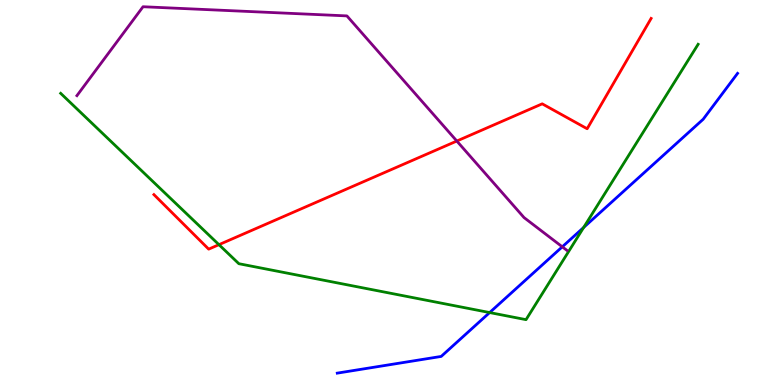[{'lines': ['blue', 'red'], 'intersections': []}, {'lines': ['green', 'red'], 'intersections': [{'x': 2.83, 'y': 3.65}]}, {'lines': ['purple', 'red'], 'intersections': [{'x': 5.89, 'y': 6.34}]}, {'lines': ['blue', 'green'], 'intersections': [{'x': 6.32, 'y': 1.88}, {'x': 7.53, 'y': 4.09}]}, {'lines': ['blue', 'purple'], 'intersections': [{'x': 7.26, 'y': 3.59}]}, {'lines': ['green', 'purple'], 'intersections': []}]